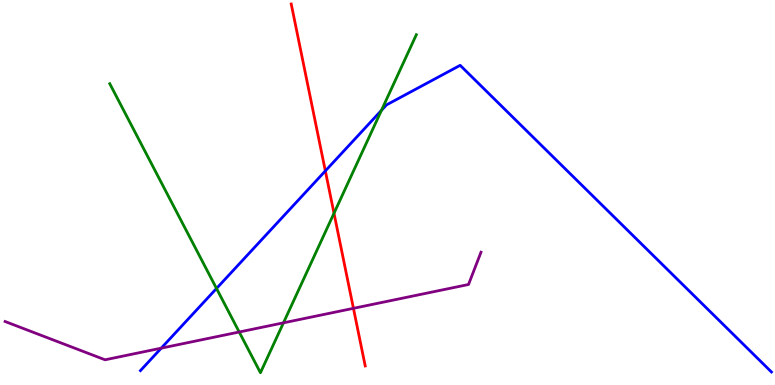[{'lines': ['blue', 'red'], 'intersections': [{'x': 4.2, 'y': 5.56}]}, {'lines': ['green', 'red'], 'intersections': [{'x': 4.31, 'y': 4.46}]}, {'lines': ['purple', 'red'], 'intersections': [{'x': 4.56, 'y': 1.99}]}, {'lines': ['blue', 'green'], 'intersections': [{'x': 2.79, 'y': 2.51}, {'x': 4.92, 'y': 7.13}]}, {'lines': ['blue', 'purple'], 'intersections': [{'x': 2.08, 'y': 0.957}]}, {'lines': ['green', 'purple'], 'intersections': [{'x': 3.09, 'y': 1.38}, {'x': 3.66, 'y': 1.61}]}]